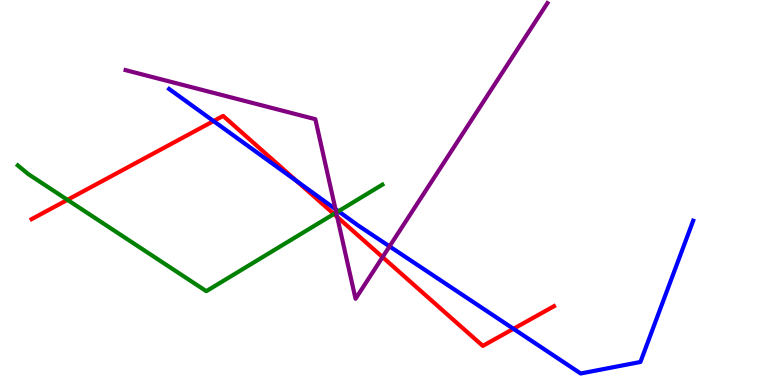[{'lines': ['blue', 'red'], 'intersections': [{'x': 2.76, 'y': 6.86}, {'x': 3.83, 'y': 5.29}, {'x': 6.63, 'y': 1.46}]}, {'lines': ['green', 'red'], 'intersections': [{'x': 0.87, 'y': 4.81}, {'x': 4.31, 'y': 4.44}]}, {'lines': ['purple', 'red'], 'intersections': [{'x': 4.35, 'y': 4.36}, {'x': 4.94, 'y': 3.32}]}, {'lines': ['blue', 'green'], 'intersections': [{'x': 4.37, 'y': 4.51}]}, {'lines': ['blue', 'purple'], 'intersections': [{'x': 4.33, 'y': 4.57}, {'x': 5.03, 'y': 3.6}]}, {'lines': ['green', 'purple'], 'intersections': [{'x': 4.34, 'y': 4.48}]}]